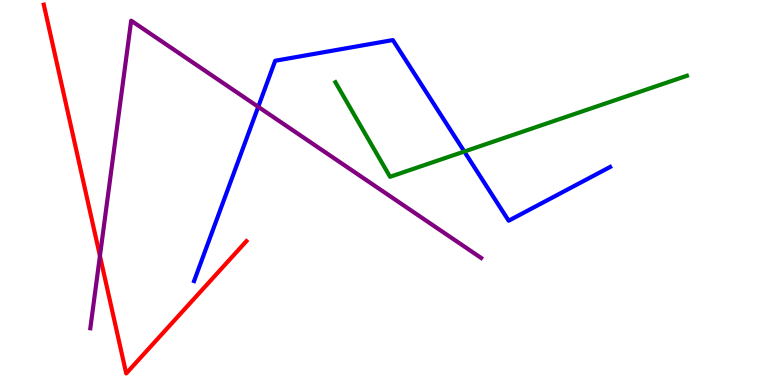[{'lines': ['blue', 'red'], 'intersections': []}, {'lines': ['green', 'red'], 'intersections': []}, {'lines': ['purple', 'red'], 'intersections': [{'x': 1.29, 'y': 3.35}]}, {'lines': ['blue', 'green'], 'intersections': [{'x': 5.99, 'y': 6.06}]}, {'lines': ['blue', 'purple'], 'intersections': [{'x': 3.33, 'y': 7.23}]}, {'lines': ['green', 'purple'], 'intersections': []}]